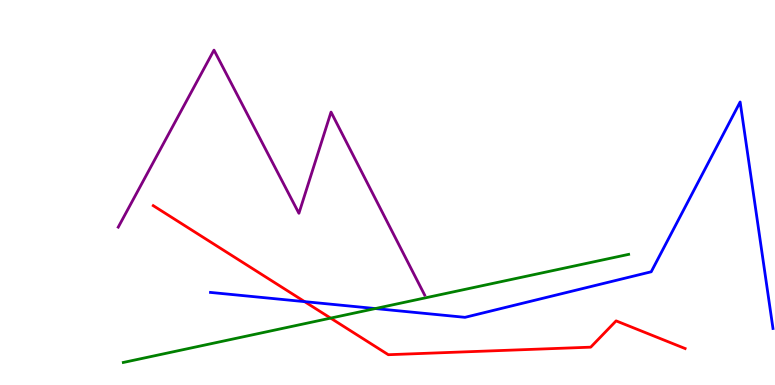[{'lines': ['blue', 'red'], 'intersections': [{'x': 3.93, 'y': 2.17}]}, {'lines': ['green', 'red'], 'intersections': [{'x': 4.27, 'y': 1.74}]}, {'lines': ['purple', 'red'], 'intersections': []}, {'lines': ['blue', 'green'], 'intersections': [{'x': 4.84, 'y': 1.99}]}, {'lines': ['blue', 'purple'], 'intersections': []}, {'lines': ['green', 'purple'], 'intersections': []}]